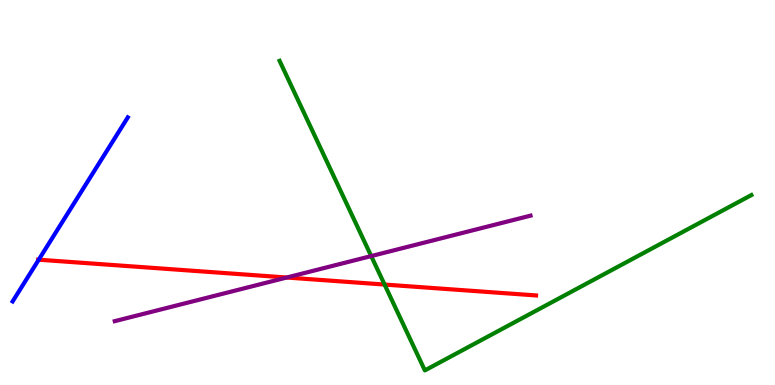[{'lines': ['blue', 'red'], 'intersections': [{'x': 0.5, 'y': 3.25}]}, {'lines': ['green', 'red'], 'intersections': [{'x': 4.96, 'y': 2.61}]}, {'lines': ['purple', 'red'], 'intersections': [{'x': 3.7, 'y': 2.79}]}, {'lines': ['blue', 'green'], 'intersections': []}, {'lines': ['blue', 'purple'], 'intersections': []}, {'lines': ['green', 'purple'], 'intersections': [{'x': 4.79, 'y': 3.35}]}]